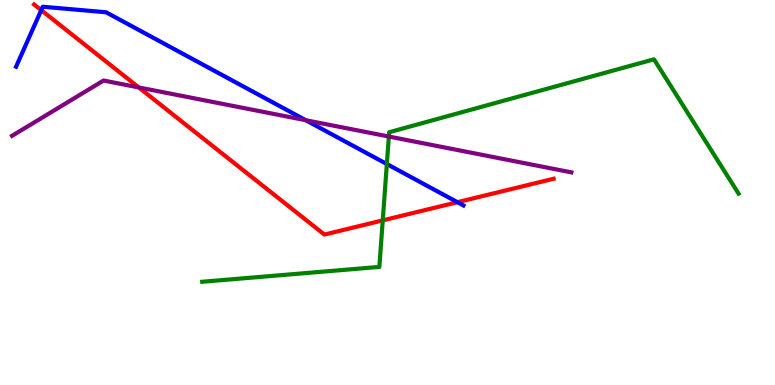[{'lines': ['blue', 'red'], 'intersections': [{'x': 0.532, 'y': 9.74}, {'x': 5.9, 'y': 4.75}]}, {'lines': ['green', 'red'], 'intersections': [{'x': 4.94, 'y': 4.28}]}, {'lines': ['purple', 'red'], 'intersections': [{'x': 1.79, 'y': 7.73}]}, {'lines': ['blue', 'green'], 'intersections': [{'x': 4.99, 'y': 5.74}]}, {'lines': ['blue', 'purple'], 'intersections': [{'x': 3.95, 'y': 6.88}]}, {'lines': ['green', 'purple'], 'intersections': [{'x': 5.02, 'y': 6.45}]}]